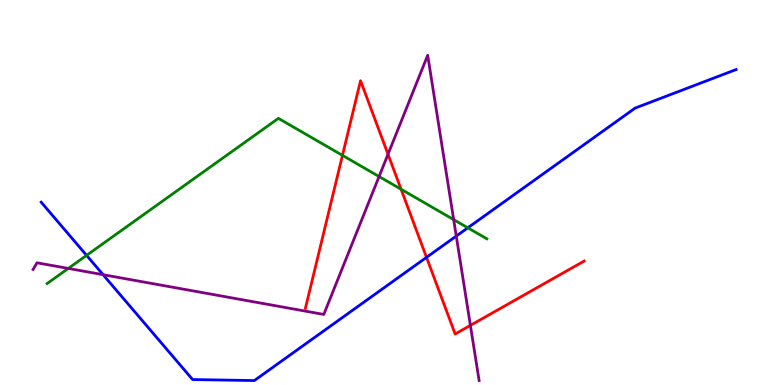[{'lines': ['blue', 'red'], 'intersections': [{'x': 5.5, 'y': 3.32}]}, {'lines': ['green', 'red'], 'intersections': [{'x': 4.42, 'y': 5.96}, {'x': 5.18, 'y': 5.08}]}, {'lines': ['purple', 'red'], 'intersections': [{'x': 5.01, 'y': 5.99}, {'x': 6.07, 'y': 1.55}]}, {'lines': ['blue', 'green'], 'intersections': [{'x': 1.12, 'y': 3.37}, {'x': 6.04, 'y': 4.08}]}, {'lines': ['blue', 'purple'], 'intersections': [{'x': 1.33, 'y': 2.87}, {'x': 5.89, 'y': 3.87}]}, {'lines': ['green', 'purple'], 'intersections': [{'x': 0.881, 'y': 3.03}, {'x': 4.89, 'y': 5.41}, {'x': 5.85, 'y': 4.3}]}]